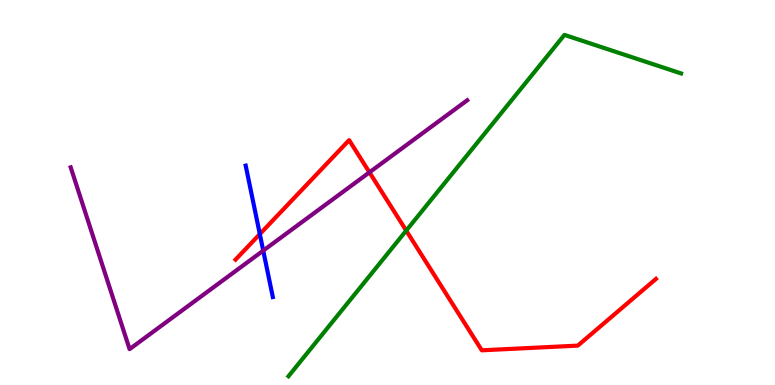[{'lines': ['blue', 'red'], 'intersections': [{'x': 3.35, 'y': 3.92}]}, {'lines': ['green', 'red'], 'intersections': [{'x': 5.24, 'y': 4.01}]}, {'lines': ['purple', 'red'], 'intersections': [{'x': 4.77, 'y': 5.52}]}, {'lines': ['blue', 'green'], 'intersections': []}, {'lines': ['blue', 'purple'], 'intersections': [{'x': 3.4, 'y': 3.49}]}, {'lines': ['green', 'purple'], 'intersections': []}]